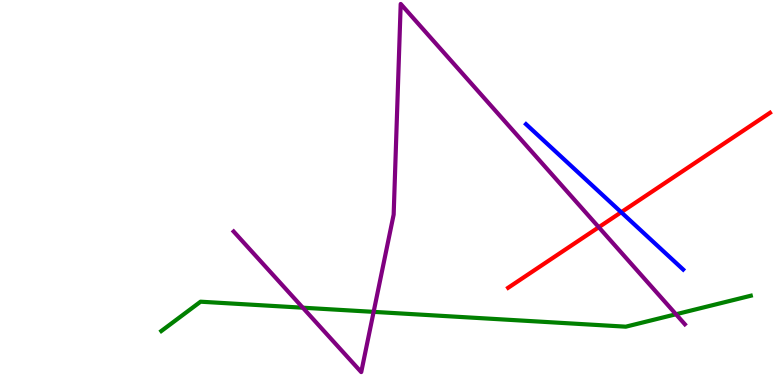[{'lines': ['blue', 'red'], 'intersections': [{'x': 8.02, 'y': 4.49}]}, {'lines': ['green', 'red'], 'intersections': []}, {'lines': ['purple', 'red'], 'intersections': [{'x': 7.73, 'y': 4.1}]}, {'lines': ['blue', 'green'], 'intersections': []}, {'lines': ['blue', 'purple'], 'intersections': []}, {'lines': ['green', 'purple'], 'intersections': [{'x': 3.91, 'y': 2.01}, {'x': 4.82, 'y': 1.9}, {'x': 8.72, 'y': 1.84}]}]